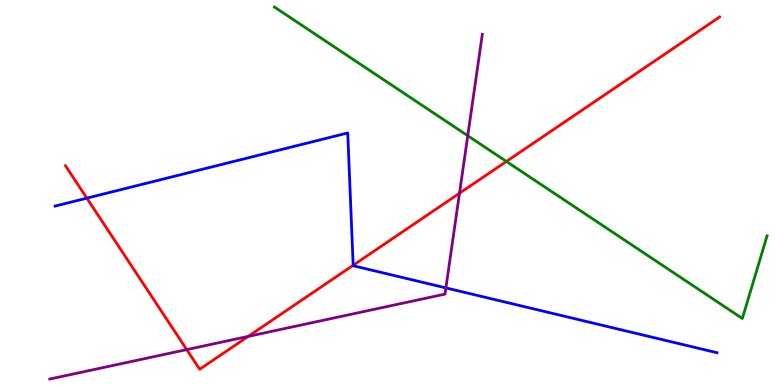[{'lines': ['blue', 'red'], 'intersections': [{'x': 1.12, 'y': 4.85}, {'x': 4.56, 'y': 3.11}]}, {'lines': ['green', 'red'], 'intersections': [{'x': 6.53, 'y': 5.81}]}, {'lines': ['purple', 'red'], 'intersections': [{'x': 2.41, 'y': 0.919}, {'x': 3.2, 'y': 1.26}, {'x': 5.93, 'y': 4.98}]}, {'lines': ['blue', 'green'], 'intersections': []}, {'lines': ['blue', 'purple'], 'intersections': [{'x': 5.75, 'y': 2.52}]}, {'lines': ['green', 'purple'], 'intersections': [{'x': 6.04, 'y': 6.48}]}]